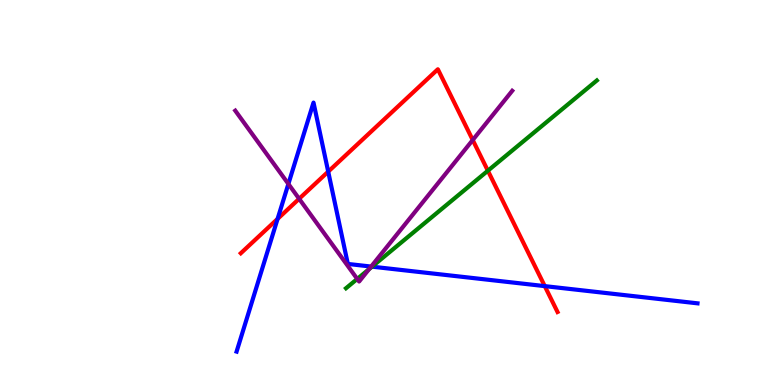[{'lines': ['blue', 'red'], 'intersections': [{'x': 3.58, 'y': 4.31}, {'x': 4.23, 'y': 5.54}, {'x': 7.03, 'y': 2.57}]}, {'lines': ['green', 'red'], 'intersections': [{'x': 6.3, 'y': 5.57}]}, {'lines': ['purple', 'red'], 'intersections': [{'x': 3.86, 'y': 4.84}, {'x': 6.1, 'y': 6.36}]}, {'lines': ['blue', 'green'], 'intersections': [{'x': 4.8, 'y': 3.07}]}, {'lines': ['blue', 'purple'], 'intersections': [{'x': 3.72, 'y': 5.22}, {'x': 4.79, 'y': 3.08}]}, {'lines': ['green', 'purple'], 'intersections': [{'x': 4.61, 'y': 2.75}, {'x': 4.76, 'y': 3.01}]}]